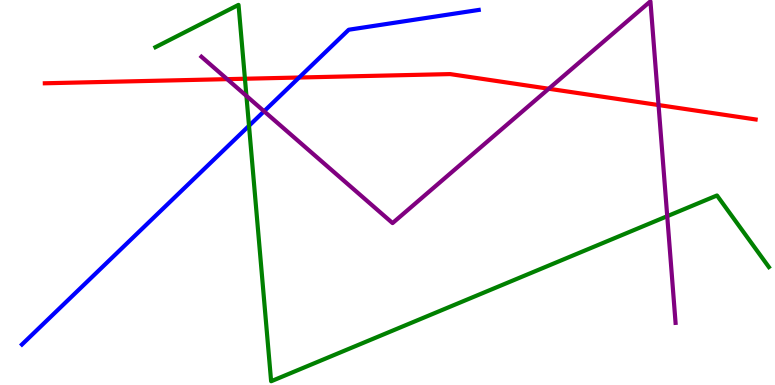[{'lines': ['blue', 'red'], 'intersections': [{'x': 3.86, 'y': 7.99}]}, {'lines': ['green', 'red'], 'intersections': [{'x': 3.16, 'y': 7.95}]}, {'lines': ['purple', 'red'], 'intersections': [{'x': 2.93, 'y': 7.94}, {'x': 7.08, 'y': 7.7}, {'x': 8.5, 'y': 7.27}]}, {'lines': ['blue', 'green'], 'intersections': [{'x': 3.21, 'y': 6.73}]}, {'lines': ['blue', 'purple'], 'intersections': [{'x': 3.41, 'y': 7.11}]}, {'lines': ['green', 'purple'], 'intersections': [{'x': 3.18, 'y': 7.51}, {'x': 8.61, 'y': 4.38}]}]